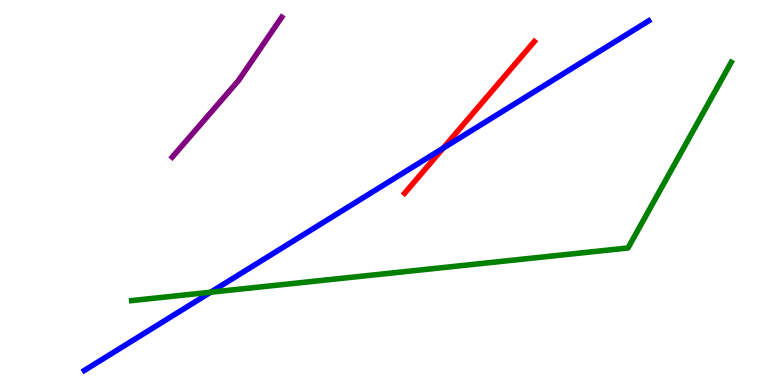[{'lines': ['blue', 'red'], 'intersections': [{'x': 5.72, 'y': 6.15}]}, {'lines': ['green', 'red'], 'intersections': []}, {'lines': ['purple', 'red'], 'intersections': []}, {'lines': ['blue', 'green'], 'intersections': [{'x': 2.72, 'y': 2.41}]}, {'lines': ['blue', 'purple'], 'intersections': []}, {'lines': ['green', 'purple'], 'intersections': []}]